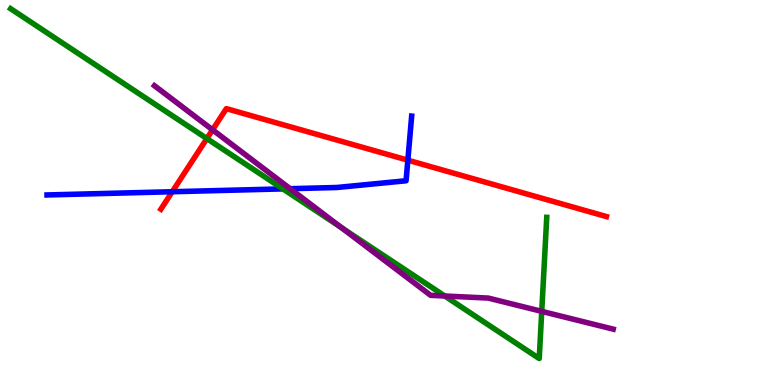[{'lines': ['blue', 'red'], 'intersections': [{'x': 2.22, 'y': 5.02}, {'x': 5.26, 'y': 5.84}]}, {'lines': ['green', 'red'], 'intersections': [{'x': 2.67, 'y': 6.4}]}, {'lines': ['purple', 'red'], 'intersections': [{'x': 2.74, 'y': 6.63}]}, {'lines': ['blue', 'green'], 'intersections': [{'x': 3.65, 'y': 5.09}]}, {'lines': ['blue', 'purple'], 'intersections': [{'x': 3.74, 'y': 5.1}]}, {'lines': ['green', 'purple'], 'intersections': [{'x': 4.41, 'y': 4.09}, {'x': 5.74, 'y': 2.31}, {'x': 6.99, 'y': 1.91}]}]